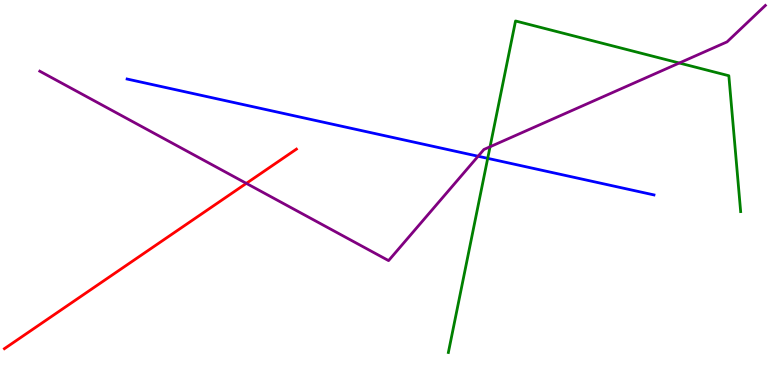[{'lines': ['blue', 'red'], 'intersections': []}, {'lines': ['green', 'red'], 'intersections': []}, {'lines': ['purple', 'red'], 'intersections': [{'x': 3.18, 'y': 5.24}]}, {'lines': ['blue', 'green'], 'intersections': [{'x': 6.29, 'y': 5.89}]}, {'lines': ['blue', 'purple'], 'intersections': [{'x': 6.17, 'y': 5.94}]}, {'lines': ['green', 'purple'], 'intersections': [{'x': 6.32, 'y': 6.19}, {'x': 8.77, 'y': 8.36}]}]